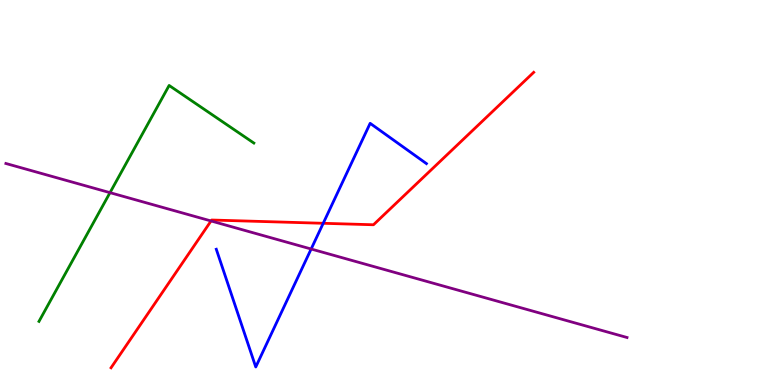[{'lines': ['blue', 'red'], 'intersections': [{'x': 4.17, 'y': 4.2}]}, {'lines': ['green', 'red'], 'intersections': []}, {'lines': ['purple', 'red'], 'intersections': [{'x': 2.72, 'y': 4.26}]}, {'lines': ['blue', 'green'], 'intersections': []}, {'lines': ['blue', 'purple'], 'intersections': [{'x': 4.01, 'y': 3.53}]}, {'lines': ['green', 'purple'], 'intersections': [{'x': 1.42, 'y': 5.0}]}]